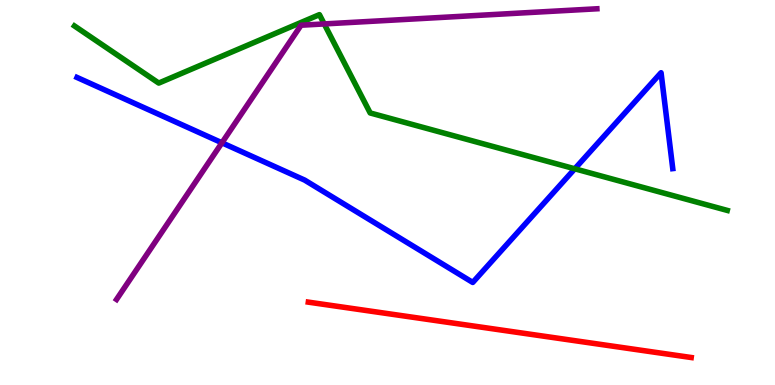[{'lines': ['blue', 'red'], 'intersections': []}, {'lines': ['green', 'red'], 'intersections': []}, {'lines': ['purple', 'red'], 'intersections': []}, {'lines': ['blue', 'green'], 'intersections': [{'x': 7.42, 'y': 5.62}]}, {'lines': ['blue', 'purple'], 'intersections': [{'x': 2.86, 'y': 6.29}]}, {'lines': ['green', 'purple'], 'intersections': [{'x': 4.18, 'y': 9.38}]}]